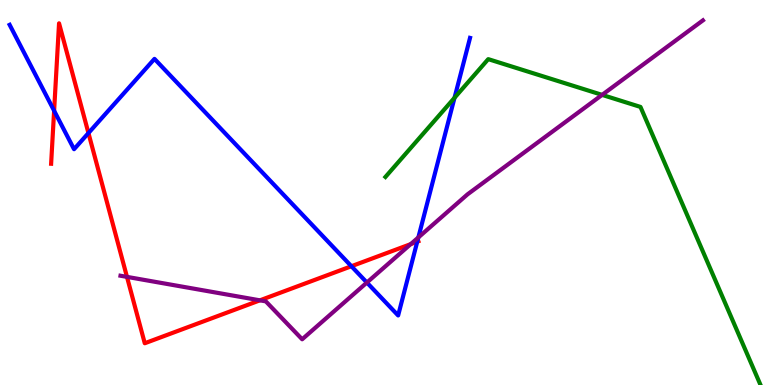[{'lines': ['blue', 'red'], 'intersections': [{'x': 0.698, 'y': 7.12}, {'x': 1.14, 'y': 6.54}, {'x': 4.53, 'y': 3.08}, {'x': 5.38, 'y': 3.72}]}, {'lines': ['green', 'red'], 'intersections': []}, {'lines': ['purple', 'red'], 'intersections': [{'x': 1.64, 'y': 2.81}, {'x': 3.35, 'y': 2.2}, {'x': 5.3, 'y': 3.66}]}, {'lines': ['blue', 'green'], 'intersections': [{'x': 5.86, 'y': 7.46}]}, {'lines': ['blue', 'purple'], 'intersections': [{'x': 4.73, 'y': 2.66}, {'x': 5.4, 'y': 3.83}]}, {'lines': ['green', 'purple'], 'intersections': [{'x': 7.77, 'y': 7.54}]}]